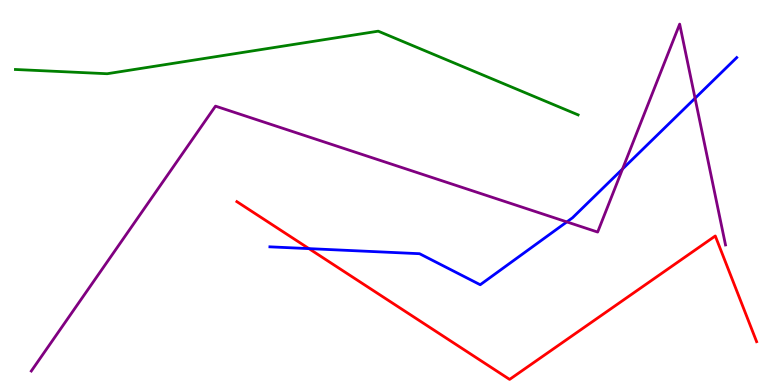[{'lines': ['blue', 'red'], 'intersections': [{'x': 3.99, 'y': 3.54}]}, {'lines': ['green', 'red'], 'intersections': []}, {'lines': ['purple', 'red'], 'intersections': []}, {'lines': ['blue', 'green'], 'intersections': []}, {'lines': ['blue', 'purple'], 'intersections': [{'x': 7.31, 'y': 4.24}, {'x': 8.03, 'y': 5.61}, {'x': 8.97, 'y': 7.45}]}, {'lines': ['green', 'purple'], 'intersections': []}]